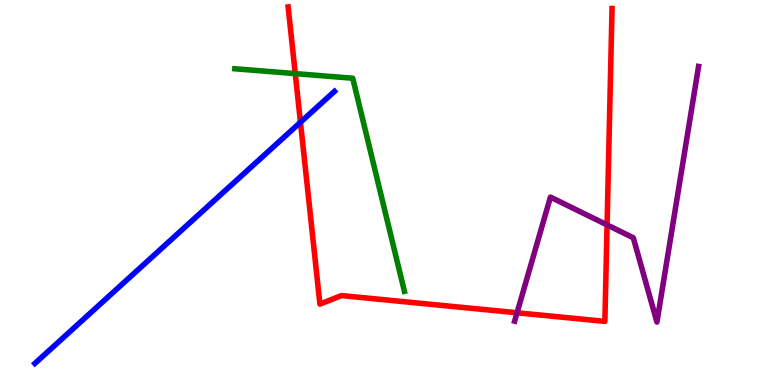[{'lines': ['blue', 'red'], 'intersections': [{'x': 3.88, 'y': 6.82}]}, {'lines': ['green', 'red'], 'intersections': [{'x': 3.81, 'y': 8.09}]}, {'lines': ['purple', 'red'], 'intersections': [{'x': 6.67, 'y': 1.88}, {'x': 7.83, 'y': 4.16}]}, {'lines': ['blue', 'green'], 'intersections': []}, {'lines': ['blue', 'purple'], 'intersections': []}, {'lines': ['green', 'purple'], 'intersections': []}]